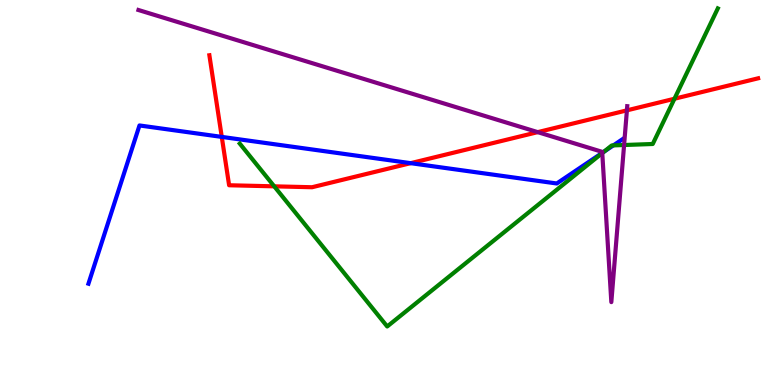[{'lines': ['blue', 'red'], 'intersections': [{'x': 2.86, 'y': 6.44}, {'x': 5.3, 'y': 5.76}]}, {'lines': ['green', 'red'], 'intersections': [{'x': 3.54, 'y': 5.16}, {'x': 8.7, 'y': 7.44}]}, {'lines': ['purple', 'red'], 'intersections': [{'x': 6.94, 'y': 6.57}, {'x': 8.09, 'y': 7.13}]}, {'lines': ['blue', 'green'], 'intersections': [{'x': 7.79, 'y': 6.06}, {'x': 7.91, 'y': 6.22}]}, {'lines': ['blue', 'purple'], 'intersections': [{'x': 7.77, 'y': 6.03}]}, {'lines': ['green', 'purple'], 'intersections': [{'x': 7.77, 'y': 6.02}, {'x': 8.05, 'y': 6.23}]}]